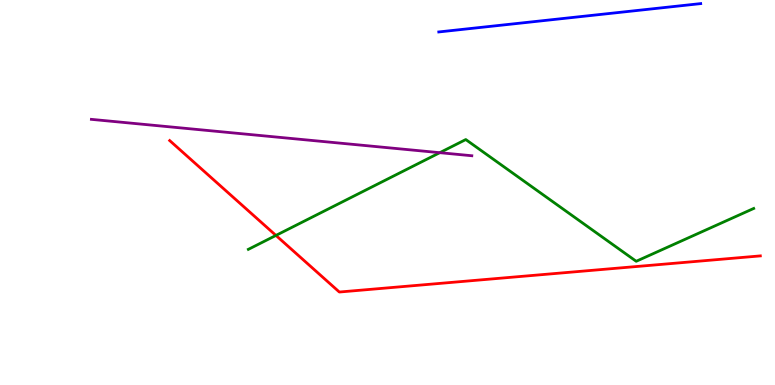[{'lines': ['blue', 'red'], 'intersections': []}, {'lines': ['green', 'red'], 'intersections': [{'x': 3.56, 'y': 3.89}]}, {'lines': ['purple', 'red'], 'intersections': []}, {'lines': ['blue', 'green'], 'intersections': []}, {'lines': ['blue', 'purple'], 'intersections': []}, {'lines': ['green', 'purple'], 'intersections': [{'x': 5.67, 'y': 6.03}]}]